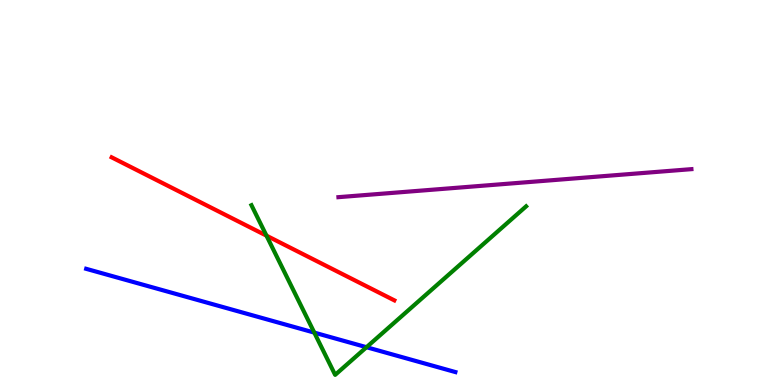[{'lines': ['blue', 'red'], 'intersections': []}, {'lines': ['green', 'red'], 'intersections': [{'x': 3.44, 'y': 3.88}]}, {'lines': ['purple', 'red'], 'intersections': []}, {'lines': ['blue', 'green'], 'intersections': [{'x': 4.06, 'y': 1.36}, {'x': 4.73, 'y': 0.982}]}, {'lines': ['blue', 'purple'], 'intersections': []}, {'lines': ['green', 'purple'], 'intersections': []}]